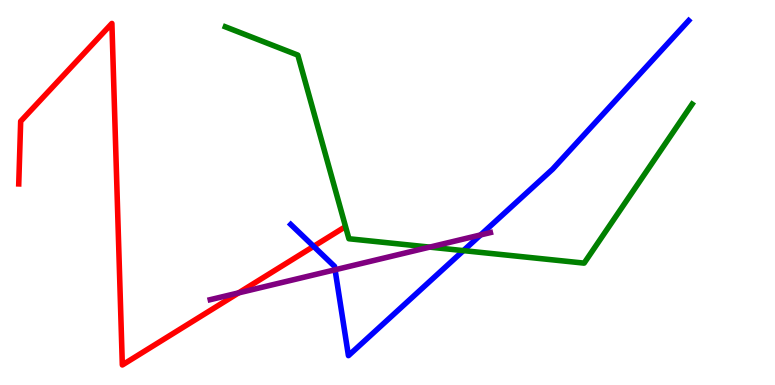[{'lines': ['blue', 'red'], 'intersections': [{'x': 4.05, 'y': 3.6}]}, {'lines': ['green', 'red'], 'intersections': []}, {'lines': ['purple', 'red'], 'intersections': [{'x': 3.08, 'y': 2.39}]}, {'lines': ['blue', 'green'], 'intersections': [{'x': 5.98, 'y': 3.49}]}, {'lines': ['blue', 'purple'], 'intersections': [{'x': 4.32, 'y': 2.99}, {'x': 6.2, 'y': 3.9}]}, {'lines': ['green', 'purple'], 'intersections': [{'x': 5.54, 'y': 3.58}]}]